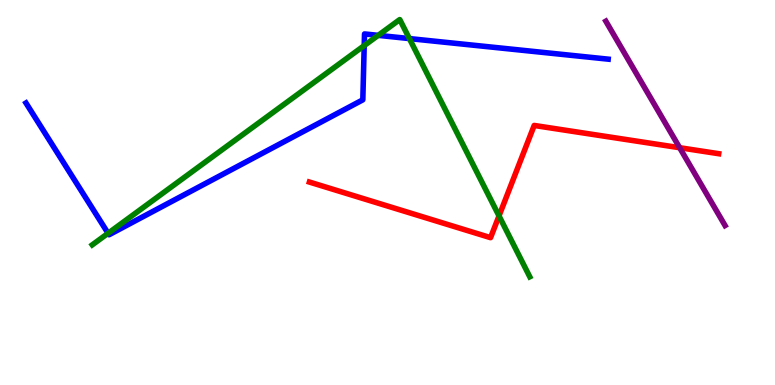[{'lines': ['blue', 'red'], 'intersections': []}, {'lines': ['green', 'red'], 'intersections': [{'x': 6.44, 'y': 4.39}]}, {'lines': ['purple', 'red'], 'intersections': [{'x': 8.77, 'y': 6.16}]}, {'lines': ['blue', 'green'], 'intersections': [{'x': 1.39, 'y': 3.94}, {'x': 4.7, 'y': 8.82}, {'x': 4.88, 'y': 9.08}, {'x': 5.28, 'y': 9.0}]}, {'lines': ['blue', 'purple'], 'intersections': []}, {'lines': ['green', 'purple'], 'intersections': []}]